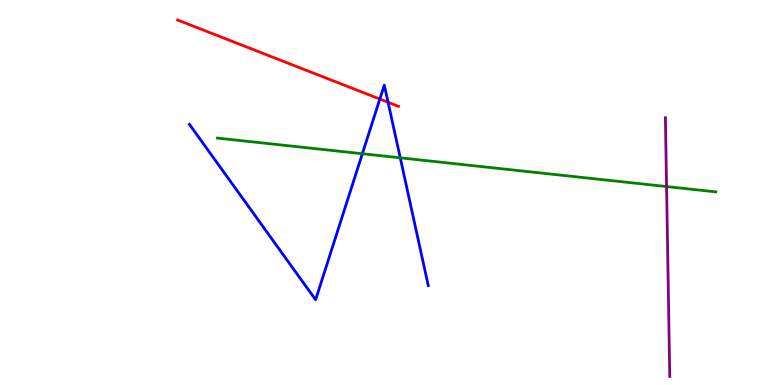[{'lines': ['blue', 'red'], 'intersections': [{'x': 4.9, 'y': 7.43}, {'x': 5.01, 'y': 7.34}]}, {'lines': ['green', 'red'], 'intersections': []}, {'lines': ['purple', 'red'], 'intersections': []}, {'lines': ['blue', 'green'], 'intersections': [{'x': 4.68, 'y': 6.01}, {'x': 5.16, 'y': 5.9}]}, {'lines': ['blue', 'purple'], 'intersections': []}, {'lines': ['green', 'purple'], 'intersections': [{'x': 8.6, 'y': 5.15}]}]